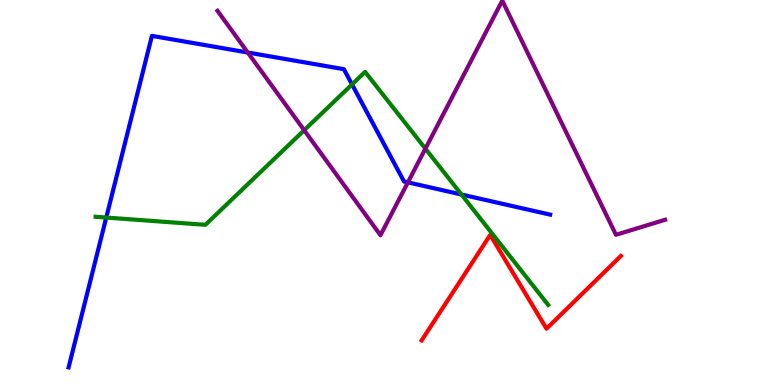[{'lines': ['blue', 'red'], 'intersections': []}, {'lines': ['green', 'red'], 'intersections': []}, {'lines': ['purple', 'red'], 'intersections': []}, {'lines': ['blue', 'green'], 'intersections': [{'x': 1.37, 'y': 4.35}, {'x': 4.54, 'y': 7.81}, {'x': 5.95, 'y': 4.95}]}, {'lines': ['blue', 'purple'], 'intersections': [{'x': 3.2, 'y': 8.64}, {'x': 5.26, 'y': 5.26}]}, {'lines': ['green', 'purple'], 'intersections': [{'x': 3.93, 'y': 6.62}, {'x': 5.49, 'y': 6.14}]}]